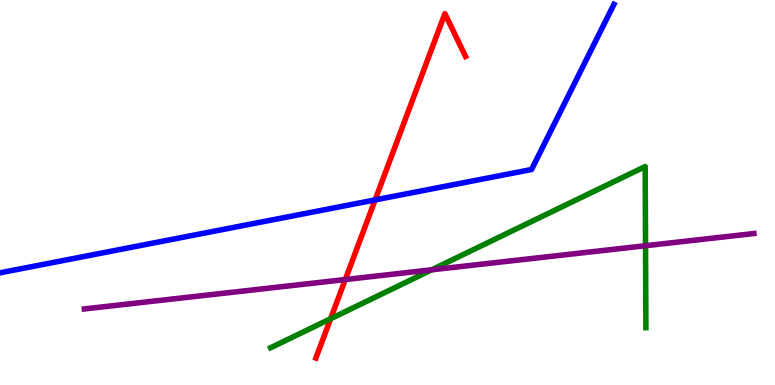[{'lines': ['blue', 'red'], 'intersections': [{'x': 4.84, 'y': 4.81}]}, {'lines': ['green', 'red'], 'intersections': [{'x': 4.27, 'y': 1.72}]}, {'lines': ['purple', 'red'], 'intersections': [{'x': 4.46, 'y': 2.74}]}, {'lines': ['blue', 'green'], 'intersections': []}, {'lines': ['blue', 'purple'], 'intersections': []}, {'lines': ['green', 'purple'], 'intersections': [{'x': 5.57, 'y': 2.99}, {'x': 8.33, 'y': 3.62}]}]